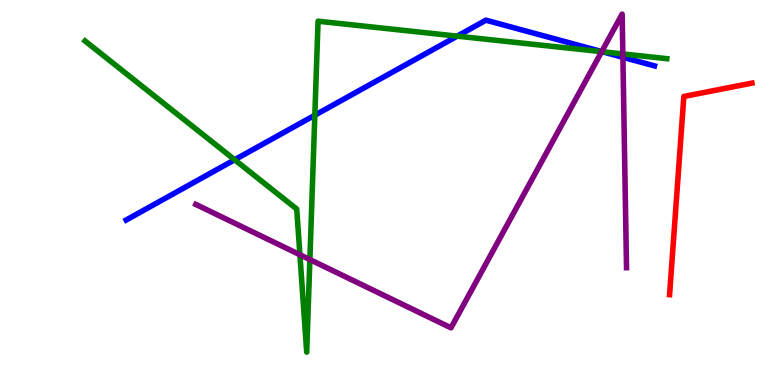[{'lines': ['blue', 'red'], 'intersections': []}, {'lines': ['green', 'red'], 'intersections': []}, {'lines': ['purple', 'red'], 'intersections': []}, {'lines': ['blue', 'green'], 'intersections': [{'x': 3.03, 'y': 5.85}, {'x': 4.06, 'y': 7.01}, {'x': 5.9, 'y': 9.06}, {'x': 7.77, 'y': 8.66}]}, {'lines': ['blue', 'purple'], 'intersections': [{'x': 7.76, 'y': 8.66}, {'x': 8.04, 'y': 8.51}]}, {'lines': ['green', 'purple'], 'intersections': [{'x': 3.87, 'y': 3.38}, {'x': 4.0, 'y': 3.26}, {'x': 7.76, 'y': 8.66}, {'x': 8.04, 'y': 8.6}]}]